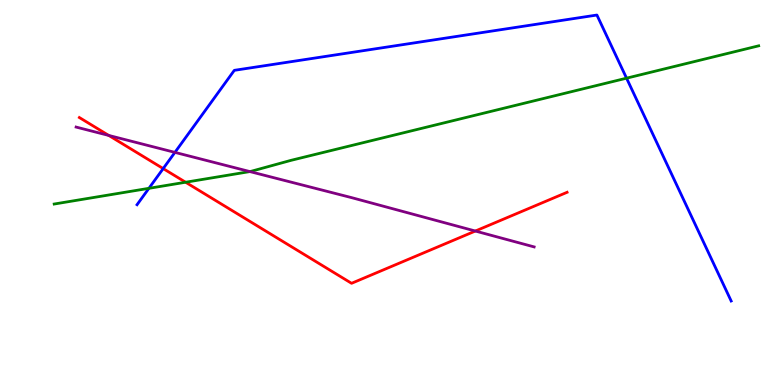[{'lines': ['blue', 'red'], 'intersections': [{'x': 2.11, 'y': 5.62}]}, {'lines': ['green', 'red'], 'intersections': [{'x': 2.39, 'y': 5.27}]}, {'lines': ['purple', 'red'], 'intersections': [{'x': 1.4, 'y': 6.48}, {'x': 6.13, 'y': 4.0}]}, {'lines': ['blue', 'green'], 'intersections': [{'x': 1.92, 'y': 5.11}, {'x': 8.08, 'y': 7.97}]}, {'lines': ['blue', 'purple'], 'intersections': [{'x': 2.26, 'y': 6.04}]}, {'lines': ['green', 'purple'], 'intersections': [{'x': 3.22, 'y': 5.54}]}]